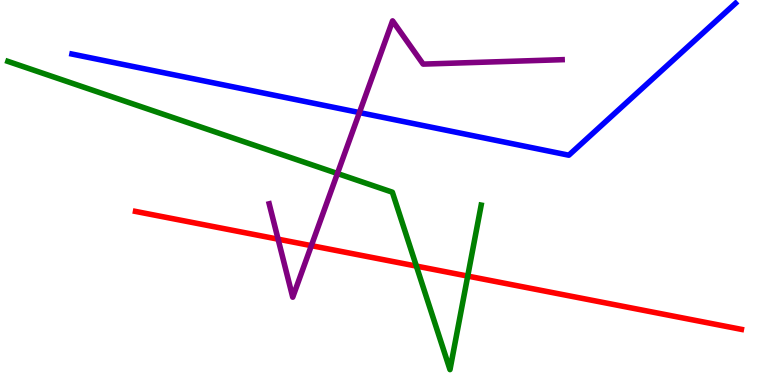[{'lines': ['blue', 'red'], 'intersections': []}, {'lines': ['green', 'red'], 'intersections': [{'x': 5.37, 'y': 3.09}, {'x': 6.04, 'y': 2.83}]}, {'lines': ['purple', 'red'], 'intersections': [{'x': 3.59, 'y': 3.79}, {'x': 4.02, 'y': 3.62}]}, {'lines': ['blue', 'green'], 'intersections': []}, {'lines': ['blue', 'purple'], 'intersections': [{'x': 4.64, 'y': 7.08}]}, {'lines': ['green', 'purple'], 'intersections': [{'x': 4.35, 'y': 5.49}]}]